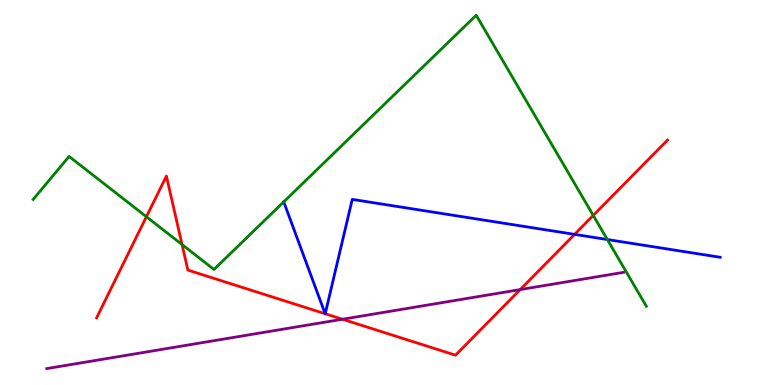[{'lines': ['blue', 'red'], 'intersections': [{'x': 4.2, 'y': 1.85}, {'x': 4.2, 'y': 1.85}, {'x': 7.41, 'y': 3.91}]}, {'lines': ['green', 'red'], 'intersections': [{'x': 1.89, 'y': 4.37}, {'x': 2.35, 'y': 3.65}, {'x': 7.65, 'y': 4.4}]}, {'lines': ['purple', 'red'], 'intersections': [{'x': 4.42, 'y': 1.71}, {'x': 6.71, 'y': 2.48}]}, {'lines': ['blue', 'green'], 'intersections': [{'x': 3.66, 'y': 4.76}, {'x': 7.84, 'y': 3.78}]}, {'lines': ['blue', 'purple'], 'intersections': []}, {'lines': ['green', 'purple'], 'intersections': []}]